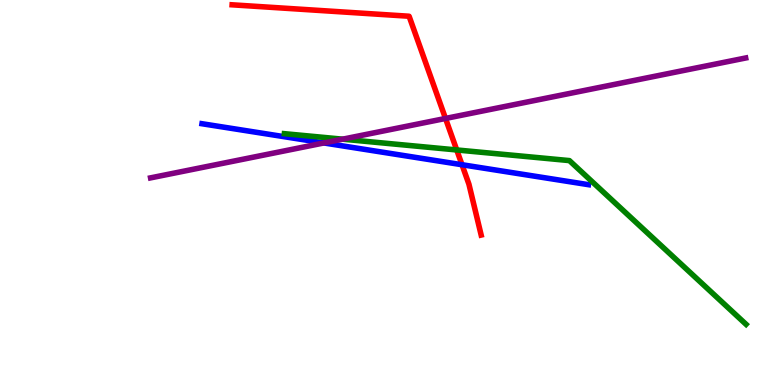[{'lines': ['blue', 'red'], 'intersections': [{'x': 5.96, 'y': 5.72}]}, {'lines': ['green', 'red'], 'intersections': [{'x': 5.89, 'y': 6.11}]}, {'lines': ['purple', 'red'], 'intersections': [{'x': 5.75, 'y': 6.92}]}, {'lines': ['blue', 'green'], 'intersections': []}, {'lines': ['blue', 'purple'], 'intersections': [{'x': 4.18, 'y': 6.29}]}, {'lines': ['green', 'purple'], 'intersections': [{'x': 4.42, 'y': 6.38}]}]